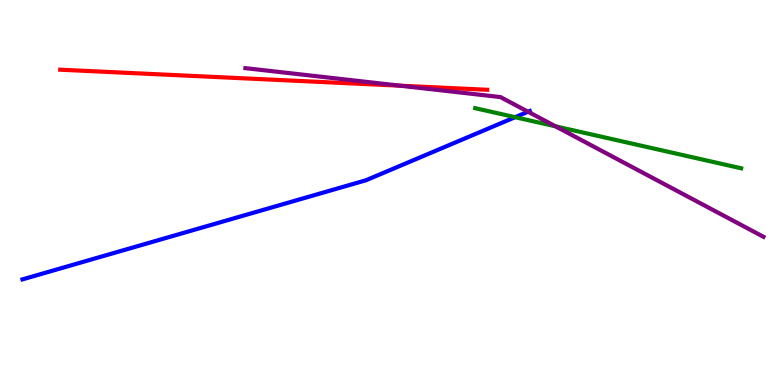[{'lines': ['blue', 'red'], 'intersections': []}, {'lines': ['green', 'red'], 'intersections': []}, {'lines': ['purple', 'red'], 'intersections': [{'x': 5.16, 'y': 7.77}]}, {'lines': ['blue', 'green'], 'intersections': [{'x': 6.65, 'y': 6.96}]}, {'lines': ['blue', 'purple'], 'intersections': [{'x': 6.81, 'y': 7.1}]}, {'lines': ['green', 'purple'], 'intersections': [{'x': 7.17, 'y': 6.72}]}]